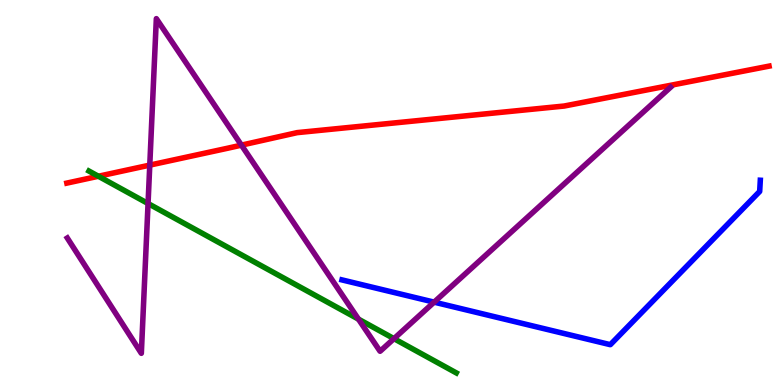[{'lines': ['blue', 'red'], 'intersections': []}, {'lines': ['green', 'red'], 'intersections': [{'x': 1.27, 'y': 5.42}]}, {'lines': ['purple', 'red'], 'intersections': [{'x': 1.93, 'y': 5.71}, {'x': 3.12, 'y': 6.23}]}, {'lines': ['blue', 'green'], 'intersections': []}, {'lines': ['blue', 'purple'], 'intersections': [{'x': 5.6, 'y': 2.15}]}, {'lines': ['green', 'purple'], 'intersections': [{'x': 1.91, 'y': 4.71}, {'x': 4.63, 'y': 1.71}, {'x': 5.08, 'y': 1.2}]}]